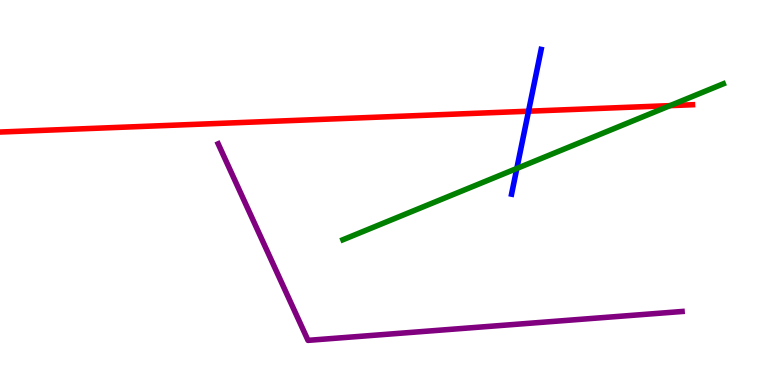[{'lines': ['blue', 'red'], 'intersections': [{'x': 6.82, 'y': 7.11}]}, {'lines': ['green', 'red'], 'intersections': [{'x': 8.65, 'y': 7.26}]}, {'lines': ['purple', 'red'], 'intersections': []}, {'lines': ['blue', 'green'], 'intersections': [{'x': 6.67, 'y': 5.62}]}, {'lines': ['blue', 'purple'], 'intersections': []}, {'lines': ['green', 'purple'], 'intersections': []}]